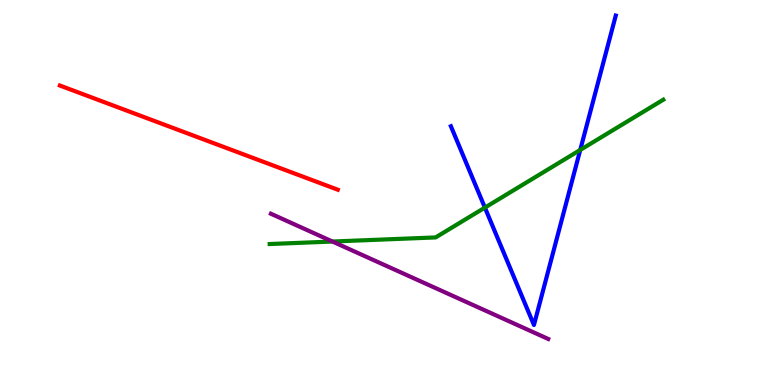[{'lines': ['blue', 'red'], 'intersections': []}, {'lines': ['green', 'red'], 'intersections': []}, {'lines': ['purple', 'red'], 'intersections': []}, {'lines': ['blue', 'green'], 'intersections': [{'x': 6.26, 'y': 4.61}, {'x': 7.49, 'y': 6.11}]}, {'lines': ['blue', 'purple'], 'intersections': []}, {'lines': ['green', 'purple'], 'intersections': [{'x': 4.29, 'y': 3.73}]}]